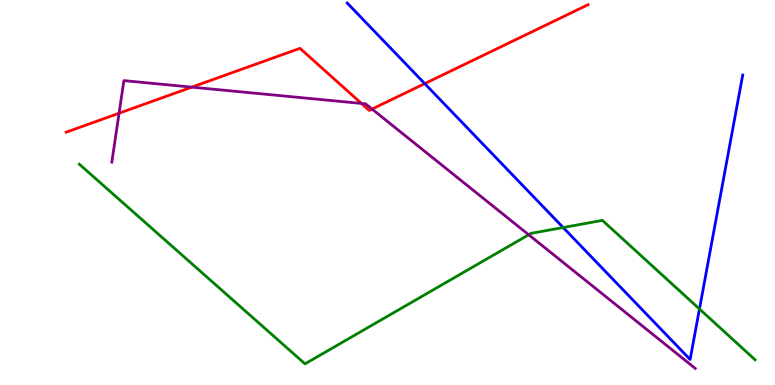[{'lines': ['blue', 'red'], 'intersections': [{'x': 5.48, 'y': 7.83}]}, {'lines': ['green', 'red'], 'intersections': []}, {'lines': ['purple', 'red'], 'intersections': [{'x': 1.54, 'y': 7.06}, {'x': 2.47, 'y': 7.74}, {'x': 4.66, 'y': 7.31}, {'x': 4.8, 'y': 7.17}]}, {'lines': ['blue', 'green'], 'intersections': [{'x': 7.27, 'y': 4.09}, {'x': 9.03, 'y': 1.97}]}, {'lines': ['blue', 'purple'], 'intersections': []}, {'lines': ['green', 'purple'], 'intersections': [{'x': 6.82, 'y': 3.9}]}]